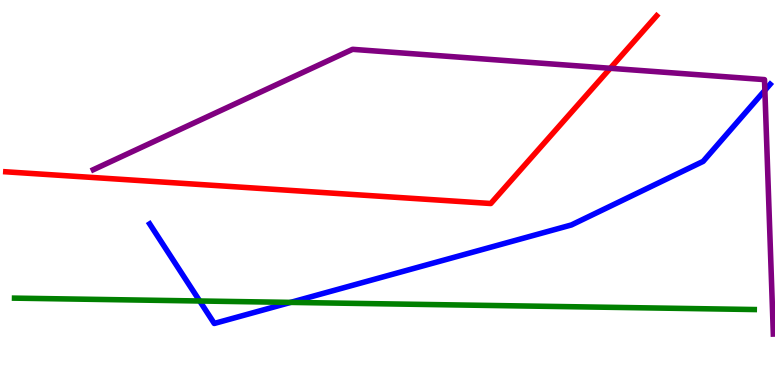[{'lines': ['blue', 'red'], 'intersections': []}, {'lines': ['green', 'red'], 'intersections': []}, {'lines': ['purple', 'red'], 'intersections': [{'x': 7.87, 'y': 8.23}]}, {'lines': ['blue', 'green'], 'intersections': [{'x': 2.58, 'y': 2.18}, {'x': 3.75, 'y': 2.15}]}, {'lines': ['blue', 'purple'], 'intersections': [{'x': 9.87, 'y': 7.65}]}, {'lines': ['green', 'purple'], 'intersections': []}]